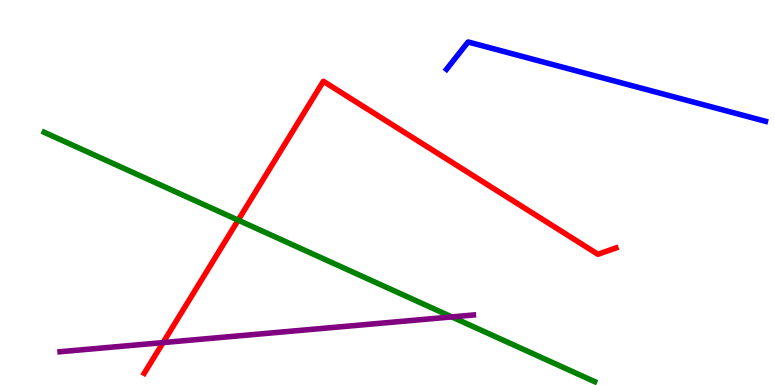[{'lines': ['blue', 'red'], 'intersections': []}, {'lines': ['green', 'red'], 'intersections': [{'x': 3.07, 'y': 4.28}]}, {'lines': ['purple', 'red'], 'intersections': [{'x': 2.1, 'y': 1.1}]}, {'lines': ['blue', 'green'], 'intersections': []}, {'lines': ['blue', 'purple'], 'intersections': []}, {'lines': ['green', 'purple'], 'intersections': [{'x': 5.83, 'y': 1.77}]}]